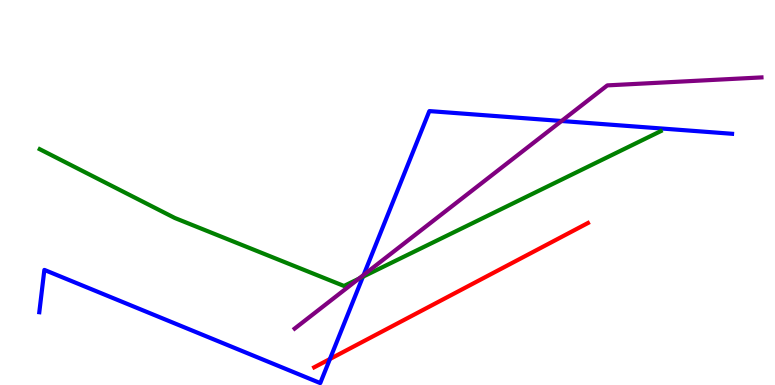[{'lines': ['blue', 'red'], 'intersections': [{'x': 4.26, 'y': 0.675}]}, {'lines': ['green', 'red'], 'intersections': []}, {'lines': ['purple', 'red'], 'intersections': []}, {'lines': ['blue', 'green'], 'intersections': [{'x': 4.68, 'y': 2.81}]}, {'lines': ['blue', 'purple'], 'intersections': [{'x': 4.69, 'y': 2.86}, {'x': 7.25, 'y': 6.86}]}, {'lines': ['green', 'purple'], 'intersections': [{'x': 4.63, 'y': 2.76}]}]